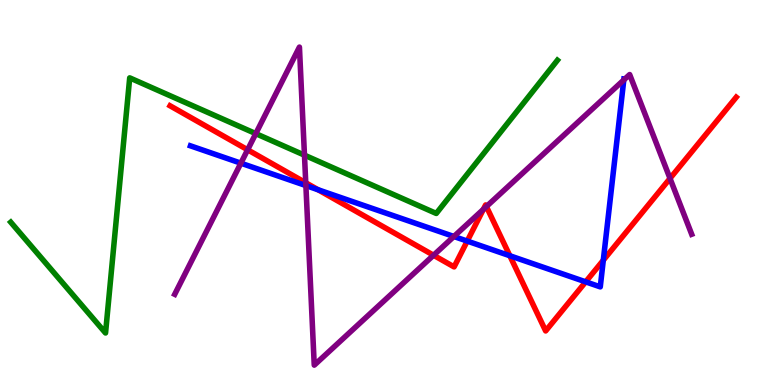[{'lines': ['blue', 'red'], 'intersections': [{'x': 4.1, 'y': 5.07}, {'x': 6.03, 'y': 3.74}, {'x': 6.58, 'y': 3.36}, {'x': 7.56, 'y': 2.68}, {'x': 7.78, 'y': 3.24}]}, {'lines': ['green', 'red'], 'intersections': []}, {'lines': ['purple', 'red'], 'intersections': [{'x': 3.2, 'y': 6.11}, {'x': 3.95, 'y': 5.25}, {'x': 5.59, 'y': 3.37}, {'x': 6.24, 'y': 4.56}, {'x': 6.28, 'y': 4.64}, {'x': 8.65, 'y': 5.37}]}, {'lines': ['blue', 'green'], 'intersections': []}, {'lines': ['blue', 'purple'], 'intersections': [{'x': 3.11, 'y': 5.76}, {'x': 3.95, 'y': 5.18}, {'x': 5.86, 'y': 3.86}, {'x': 8.05, 'y': 7.92}]}, {'lines': ['green', 'purple'], 'intersections': [{'x': 3.3, 'y': 6.53}, {'x': 3.93, 'y': 5.97}]}]